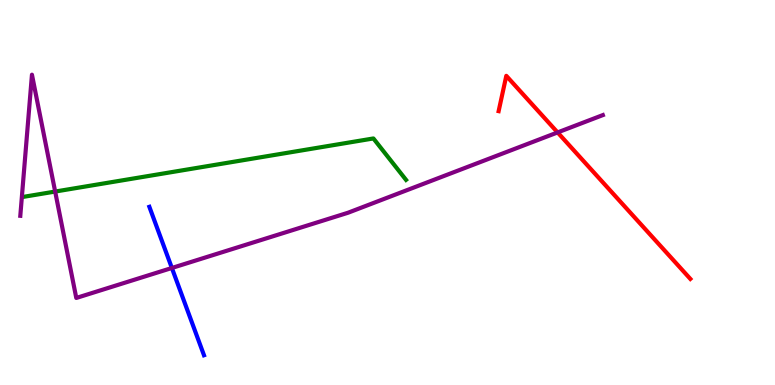[{'lines': ['blue', 'red'], 'intersections': []}, {'lines': ['green', 'red'], 'intersections': []}, {'lines': ['purple', 'red'], 'intersections': [{'x': 7.19, 'y': 6.56}]}, {'lines': ['blue', 'green'], 'intersections': []}, {'lines': ['blue', 'purple'], 'intersections': [{'x': 2.22, 'y': 3.04}]}, {'lines': ['green', 'purple'], 'intersections': [{'x': 0.712, 'y': 5.02}]}]